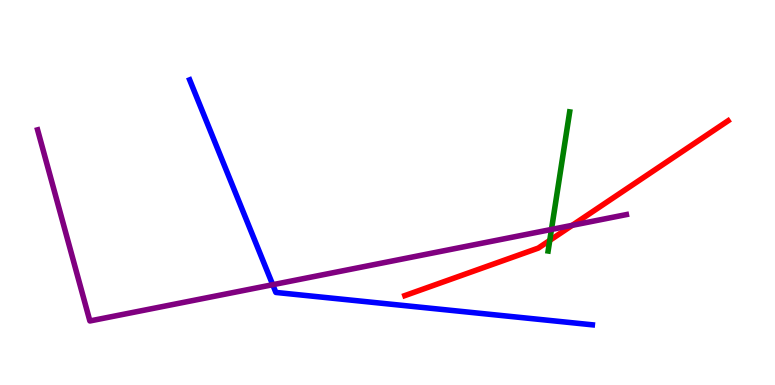[{'lines': ['blue', 'red'], 'intersections': []}, {'lines': ['green', 'red'], 'intersections': [{'x': 7.09, 'y': 3.76}]}, {'lines': ['purple', 'red'], 'intersections': [{'x': 7.38, 'y': 4.15}]}, {'lines': ['blue', 'green'], 'intersections': []}, {'lines': ['blue', 'purple'], 'intersections': [{'x': 3.52, 'y': 2.6}]}, {'lines': ['green', 'purple'], 'intersections': [{'x': 7.12, 'y': 4.04}]}]